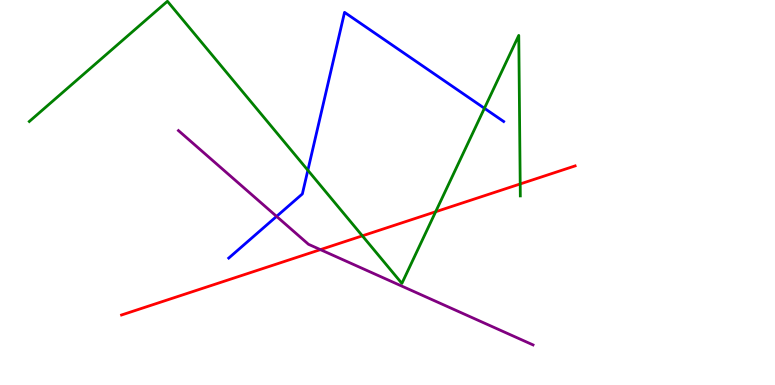[{'lines': ['blue', 'red'], 'intersections': []}, {'lines': ['green', 'red'], 'intersections': [{'x': 4.68, 'y': 3.87}, {'x': 5.62, 'y': 4.5}, {'x': 6.71, 'y': 5.22}]}, {'lines': ['purple', 'red'], 'intersections': [{'x': 4.13, 'y': 3.52}]}, {'lines': ['blue', 'green'], 'intersections': [{'x': 3.97, 'y': 5.58}, {'x': 6.25, 'y': 7.19}]}, {'lines': ['blue', 'purple'], 'intersections': [{'x': 3.57, 'y': 4.38}]}, {'lines': ['green', 'purple'], 'intersections': []}]